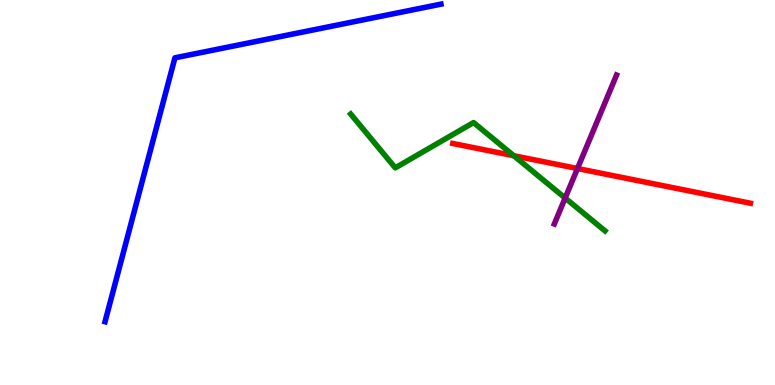[{'lines': ['blue', 'red'], 'intersections': []}, {'lines': ['green', 'red'], 'intersections': [{'x': 6.63, 'y': 5.96}]}, {'lines': ['purple', 'red'], 'intersections': [{'x': 7.45, 'y': 5.62}]}, {'lines': ['blue', 'green'], 'intersections': []}, {'lines': ['blue', 'purple'], 'intersections': []}, {'lines': ['green', 'purple'], 'intersections': [{'x': 7.29, 'y': 4.86}]}]